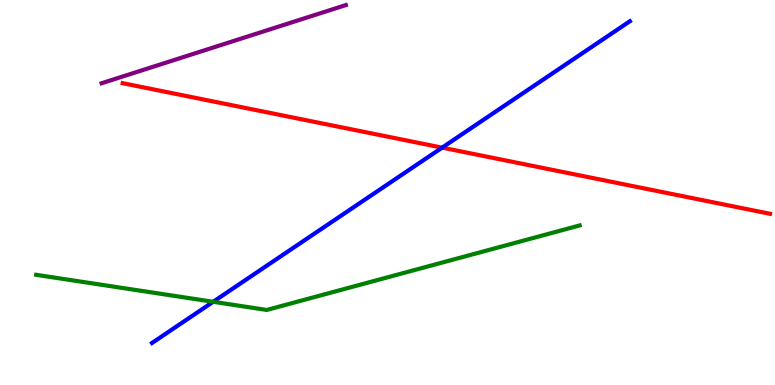[{'lines': ['blue', 'red'], 'intersections': [{'x': 5.7, 'y': 6.17}]}, {'lines': ['green', 'red'], 'intersections': []}, {'lines': ['purple', 'red'], 'intersections': []}, {'lines': ['blue', 'green'], 'intersections': [{'x': 2.75, 'y': 2.16}]}, {'lines': ['blue', 'purple'], 'intersections': []}, {'lines': ['green', 'purple'], 'intersections': []}]